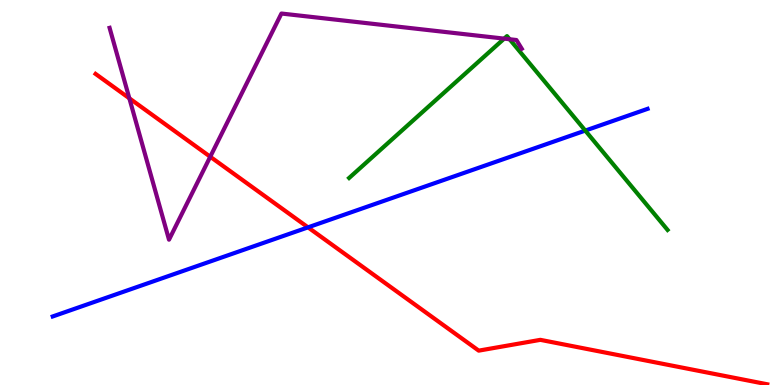[{'lines': ['blue', 'red'], 'intersections': [{'x': 3.97, 'y': 4.09}]}, {'lines': ['green', 'red'], 'intersections': []}, {'lines': ['purple', 'red'], 'intersections': [{'x': 1.67, 'y': 7.45}, {'x': 2.71, 'y': 5.93}]}, {'lines': ['blue', 'green'], 'intersections': [{'x': 7.55, 'y': 6.61}]}, {'lines': ['blue', 'purple'], 'intersections': []}, {'lines': ['green', 'purple'], 'intersections': [{'x': 6.51, 'y': 9.0}, {'x': 6.58, 'y': 8.98}]}]